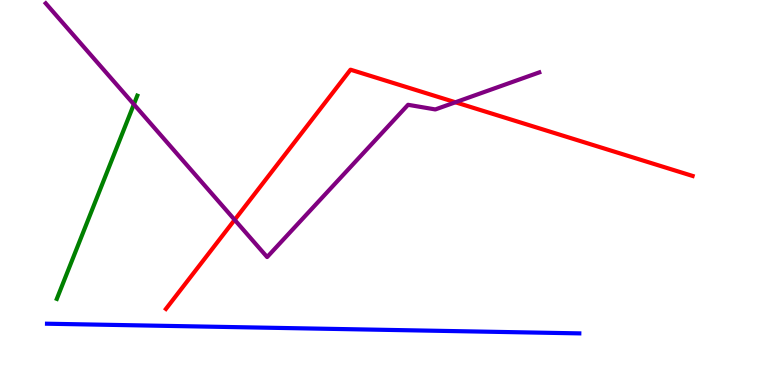[{'lines': ['blue', 'red'], 'intersections': []}, {'lines': ['green', 'red'], 'intersections': []}, {'lines': ['purple', 'red'], 'intersections': [{'x': 3.03, 'y': 4.29}, {'x': 5.88, 'y': 7.34}]}, {'lines': ['blue', 'green'], 'intersections': []}, {'lines': ['blue', 'purple'], 'intersections': []}, {'lines': ['green', 'purple'], 'intersections': [{'x': 1.73, 'y': 7.29}]}]